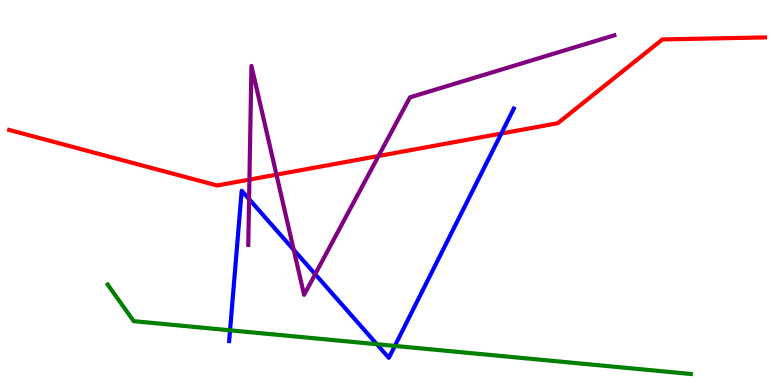[{'lines': ['blue', 'red'], 'intersections': [{'x': 6.47, 'y': 6.53}]}, {'lines': ['green', 'red'], 'intersections': []}, {'lines': ['purple', 'red'], 'intersections': [{'x': 3.22, 'y': 5.34}, {'x': 3.57, 'y': 5.46}, {'x': 4.88, 'y': 5.95}]}, {'lines': ['blue', 'green'], 'intersections': [{'x': 2.97, 'y': 1.42}, {'x': 4.86, 'y': 1.06}, {'x': 5.09, 'y': 1.02}]}, {'lines': ['blue', 'purple'], 'intersections': [{'x': 3.21, 'y': 4.83}, {'x': 3.79, 'y': 3.51}, {'x': 4.07, 'y': 2.88}]}, {'lines': ['green', 'purple'], 'intersections': []}]